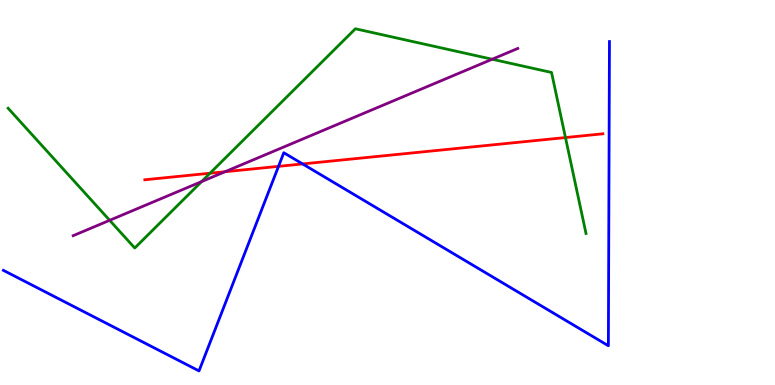[{'lines': ['blue', 'red'], 'intersections': [{'x': 3.59, 'y': 5.68}, {'x': 3.9, 'y': 5.74}]}, {'lines': ['green', 'red'], 'intersections': [{'x': 2.71, 'y': 5.5}, {'x': 7.3, 'y': 6.43}]}, {'lines': ['purple', 'red'], 'intersections': [{'x': 2.9, 'y': 5.54}]}, {'lines': ['blue', 'green'], 'intersections': []}, {'lines': ['blue', 'purple'], 'intersections': []}, {'lines': ['green', 'purple'], 'intersections': [{'x': 1.41, 'y': 4.28}, {'x': 2.6, 'y': 5.28}, {'x': 6.35, 'y': 8.46}]}]